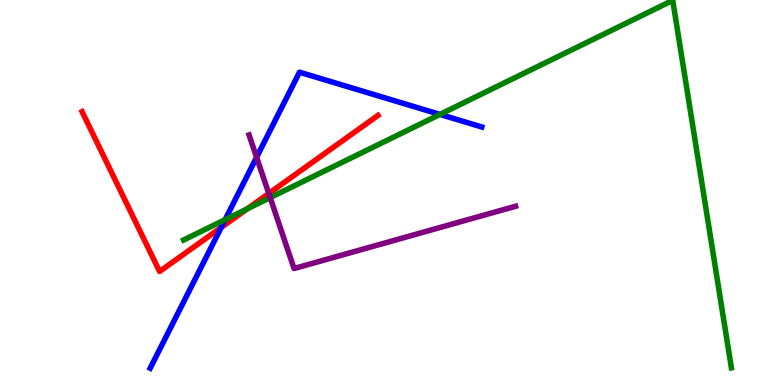[{'lines': ['blue', 'red'], 'intersections': [{'x': 2.85, 'y': 4.09}]}, {'lines': ['green', 'red'], 'intersections': [{'x': 3.19, 'y': 4.58}]}, {'lines': ['purple', 'red'], 'intersections': [{'x': 3.47, 'y': 4.98}]}, {'lines': ['blue', 'green'], 'intersections': [{'x': 2.9, 'y': 4.29}, {'x': 5.68, 'y': 7.03}]}, {'lines': ['blue', 'purple'], 'intersections': [{'x': 3.31, 'y': 5.91}]}, {'lines': ['green', 'purple'], 'intersections': [{'x': 3.49, 'y': 4.87}]}]